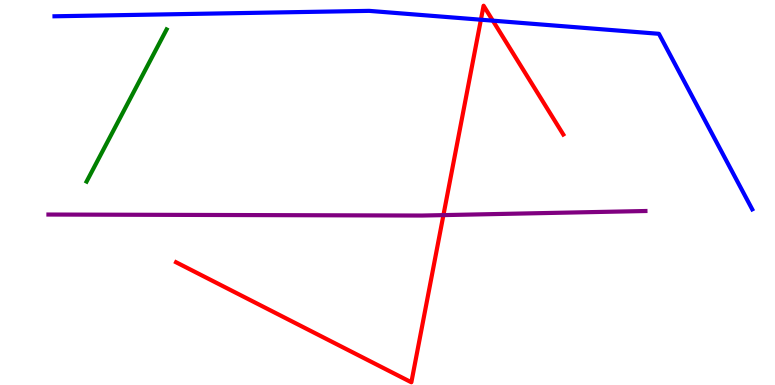[{'lines': ['blue', 'red'], 'intersections': [{'x': 6.21, 'y': 9.49}, {'x': 6.36, 'y': 9.46}]}, {'lines': ['green', 'red'], 'intersections': []}, {'lines': ['purple', 'red'], 'intersections': [{'x': 5.72, 'y': 4.41}]}, {'lines': ['blue', 'green'], 'intersections': []}, {'lines': ['blue', 'purple'], 'intersections': []}, {'lines': ['green', 'purple'], 'intersections': []}]